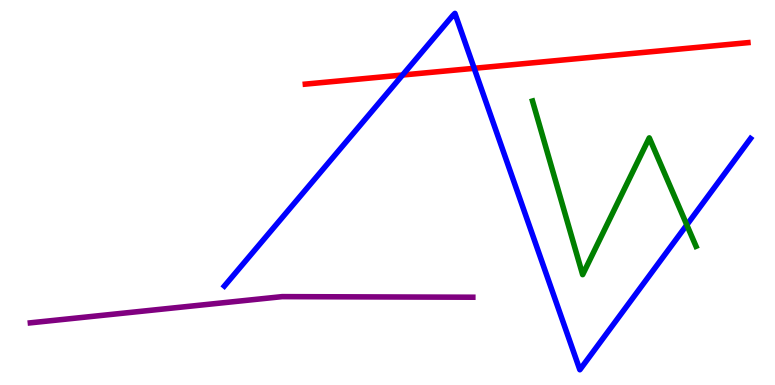[{'lines': ['blue', 'red'], 'intersections': [{'x': 5.19, 'y': 8.05}, {'x': 6.12, 'y': 8.23}]}, {'lines': ['green', 'red'], 'intersections': []}, {'lines': ['purple', 'red'], 'intersections': []}, {'lines': ['blue', 'green'], 'intersections': [{'x': 8.86, 'y': 4.16}]}, {'lines': ['blue', 'purple'], 'intersections': []}, {'lines': ['green', 'purple'], 'intersections': []}]